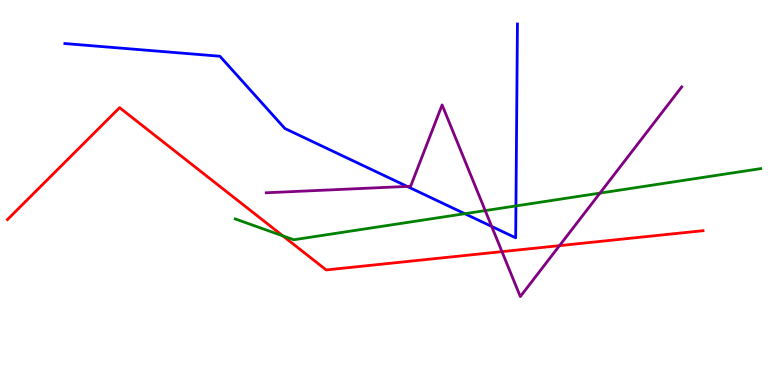[{'lines': ['blue', 'red'], 'intersections': []}, {'lines': ['green', 'red'], 'intersections': [{'x': 3.65, 'y': 3.87}]}, {'lines': ['purple', 'red'], 'intersections': [{'x': 6.48, 'y': 3.46}, {'x': 7.22, 'y': 3.62}]}, {'lines': ['blue', 'green'], 'intersections': [{'x': 6.0, 'y': 4.45}, {'x': 6.66, 'y': 4.65}]}, {'lines': ['blue', 'purple'], 'intersections': [{'x': 5.25, 'y': 5.16}, {'x': 6.34, 'y': 4.12}]}, {'lines': ['green', 'purple'], 'intersections': [{'x': 6.26, 'y': 4.53}, {'x': 7.74, 'y': 4.98}]}]